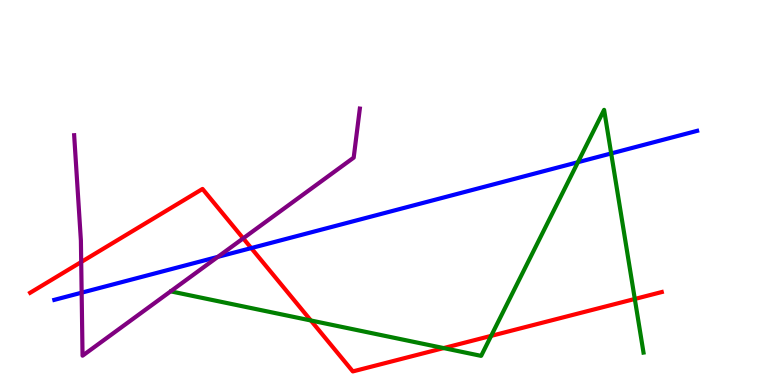[{'lines': ['blue', 'red'], 'intersections': [{'x': 3.24, 'y': 3.56}]}, {'lines': ['green', 'red'], 'intersections': [{'x': 4.01, 'y': 1.68}, {'x': 5.72, 'y': 0.959}, {'x': 6.34, 'y': 1.28}, {'x': 8.19, 'y': 2.23}]}, {'lines': ['purple', 'red'], 'intersections': [{'x': 1.05, 'y': 3.19}, {'x': 3.14, 'y': 3.81}]}, {'lines': ['blue', 'green'], 'intersections': [{'x': 7.46, 'y': 5.79}, {'x': 7.89, 'y': 6.01}]}, {'lines': ['blue', 'purple'], 'intersections': [{'x': 1.05, 'y': 2.4}, {'x': 2.81, 'y': 3.33}]}, {'lines': ['green', 'purple'], 'intersections': []}]